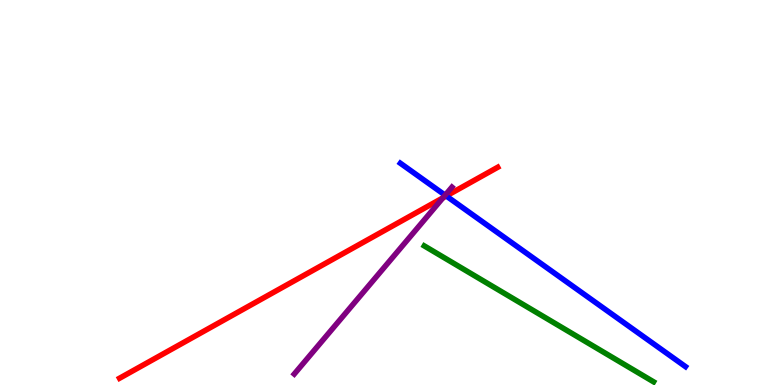[{'lines': ['blue', 'red'], 'intersections': [{'x': 5.76, 'y': 4.91}]}, {'lines': ['green', 'red'], 'intersections': []}, {'lines': ['purple', 'red'], 'intersections': [{'x': 5.72, 'y': 4.86}]}, {'lines': ['blue', 'green'], 'intersections': []}, {'lines': ['blue', 'purple'], 'intersections': [{'x': 5.74, 'y': 4.93}]}, {'lines': ['green', 'purple'], 'intersections': []}]